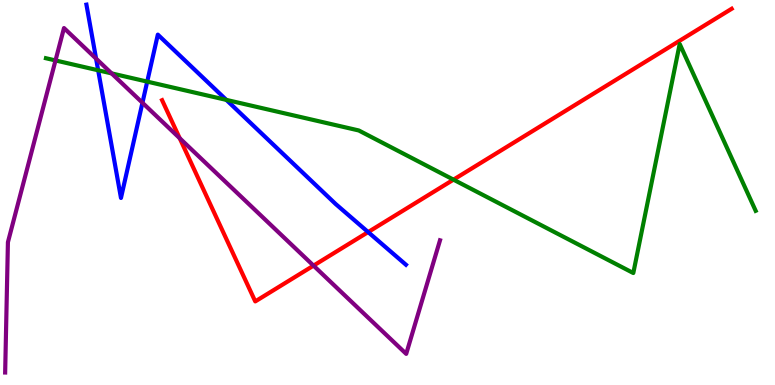[{'lines': ['blue', 'red'], 'intersections': [{'x': 4.75, 'y': 3.97}]}, {'lines': ['green', 'red'], 'intersections': [{'x': 5.85, 'y': 5.33}]}, {'lines': ['purple', 'red'], 'intersections': [{'x': 2.32, 'y': 6.41}, {'x': 4.05, 'y': 3.1}]}, {'lines': ['blue', 'green'], 'intersections': [{'x': 1.27, 'y': 8.17}, {'x': 1.9, 'y': 7.88}, {'x': 2.92, 'y': 7.41}]}, {'lines': ['blue', 'purple'], 'intersections': [{'x': 1.24, 'y': 8.48}, {'x': 1.84, 'y': 7.33}]}, {'lines': ['green', 'purple'], 'intersections': [{'x': 0.716, 'y': 8.43}, {'x': 1.44, 'y': 8.09}]}]